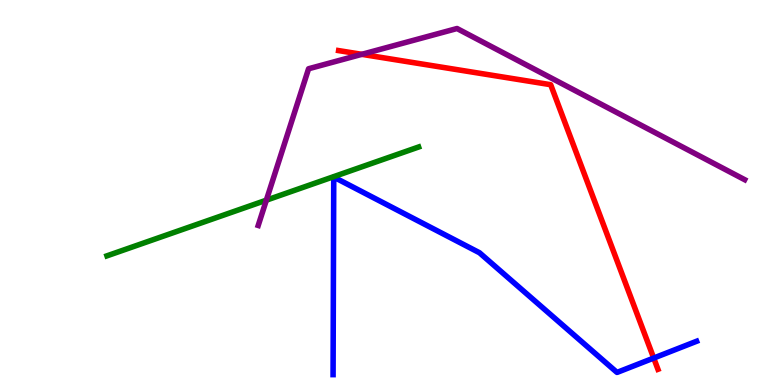[{'lines': ['blue', 'red'], 'intersections': [{'x': 8.43, 'y': 0.7}]}, {'lines': ['green', 'red'], 'intersections': []}, {'lines': ['purple', 'red'], 'intersections': [{'x': 4.67, 'y': 8.59}]}, {'lines': ['blue', 'green'], 'intersections': []}, {'lines': ['blue', 'purple'], 'intersections': []}, {'lines': ['green', 'purple'], 'intersections': [{'x': 3.44, 'y': 4.8}]}]